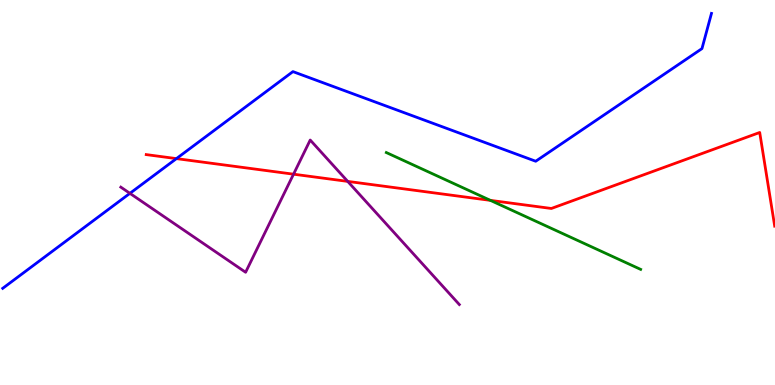[{'lines': ['blue', 'red'], 'intersections': [{'x': 2.28, 'y': 5.88}]}, {'lines': ['green', 'red'], 'intersections': [{'x': 6.33, 'y': 4.8}]}, {'lines': ['purple', 'red'], 'intersections': [{'x': 3.79, 'y': 5.48}, {'x': 4.49, 'y': 5.29}]}, {'lines': ['blue', 'green'], 'intersections': []}, {'lines': ['blue', 'purple'], 'intersections': [{'x': 1.68, 'y': 4.98}]}, {'lines': ['green', 'purple'], 'intersections': []}]